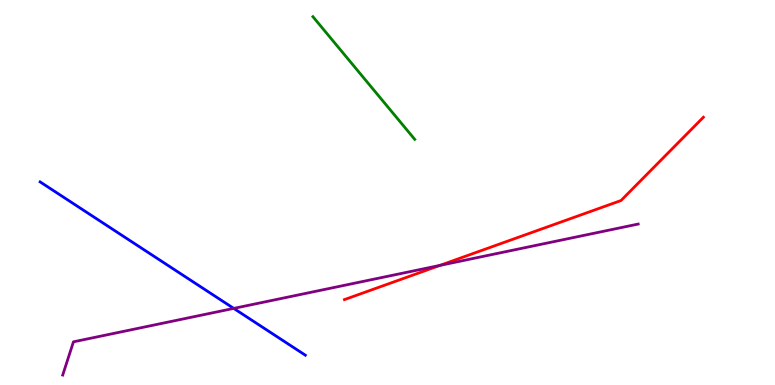[{'lines': ['blue', 'red'], 'intersections': []}, {'lines': ['green', 'red'], 'intersections': []}, {'lines': ['purple', 'red'], 'intersections': [{'x': 5.68, 'y': 3.11}]}, {'lines': ['blue', 'green'], 'intersections': []}, {'lines': ['blue', 'purple'], 'intersections': [{'x': 3.02, 'y': 1.99}]}, {'lines': ['green', 'purple'], 'intersections': []}]